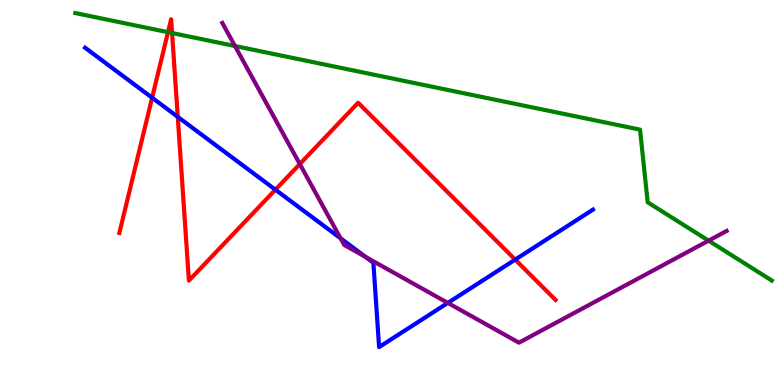[{'lines': ['blue', 'red'], 'intersections': [{'x': 1.96, 'y': 7.46}, {'x': 2.29, 'y': 6.96}, {'x': 3.55, 'y': 5.07}, {'x': 6.65, 'y': 3.26}]}, {'lines': ['green', 'red'], 'intersections': [{'x': 2.17, 'y': 9.16}, {'x': 2.22, 'y': 9.14}]}, {'lines': ['purple', 'red'], 'intersections': [{'x': 3.87, 'y': 5.74}]}, {'lines': ['blue', 'green'], 'intersections': []}, {'lines': ['blue', 'purple'], 'intersections': [{'x': 4.39, 'y': 3.81}, {'x': 4.71, 'y': 3.33}, {'x': 5.78, 'y': 2.13}]}, {'lines': ['green', 'purple'], 'intersections': [{'x': 3.03, 'y': 8.8}, {'x': 9.14, 'y': 3.75}]}]